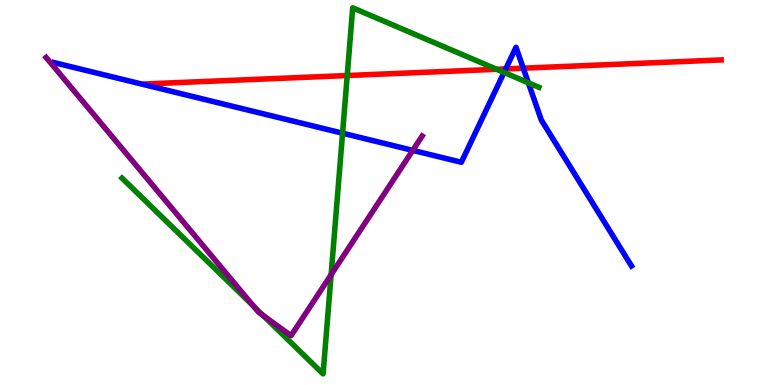[{'lines': ['blue', 'red'], 'intersections': [{'x': 6.53, 'y': 8.21}, {'x': 6.75, 'y': 8.23}]}, {'lines': ['green', 'red'], 'intersections': [{'x': 4.48, 'y': 8.04}, {'x': 6.41, 'y': 8.2}]}, {'lines': ['purple', 'red'], 'intersections': []}, {'lines': ['blue', 'green'], 'intersections': [{'x': 4.42, 'y': 6.54}, {'x': 6.5, 'y': 8.12}, {'x': 6.82, 'y': 7.85}]}, {'lines': ['blue', 'purple'], 'intersections': [{'x': 5.33, 'y': 6.09}]}, {'lines': ['green', 'purple'], 'intersections': [{'x': 3.27, 'y': 2.05}, {'x': 3.39, 'y': 1.81}, {'x': 4.27, 'y': 2.87}]}]